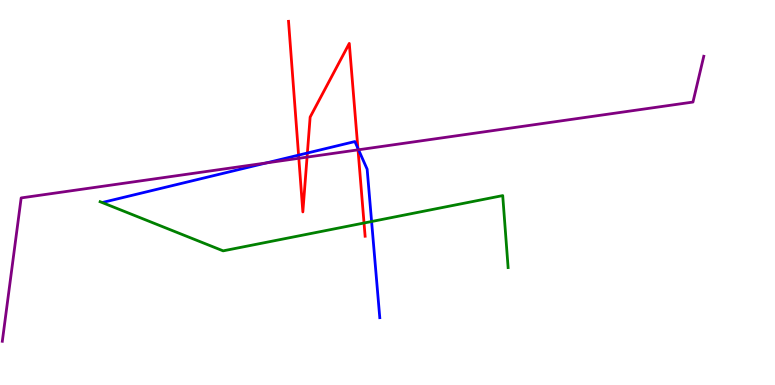[{'lines': ['blue', 'red'], 'intersections': [{'x': 3.85, 'y': 5.97}, {'x': 3.97, 'y': 6.03}, {'x': 4.62, 'y': 6.15}]}, {'lines': ['green', 'red'], 'intersections': [{'x': 4.7, 'y': 4.21}]}, {'lines': ['purple', 'red'], 'intersections': [{'x': 3.86, 'y': 5.89}, {'x': 3.96, 'y': 5.92}, {'x': 4.62, 'y': 6.11}]}, {'lines': ['blue', 'green'], 'intersections': [{'x': 4.79, 'y': 4.25}]}, {'lines': ['blue', 'purple'], 'intersections': [{'x': 3.44, 'y': 5.77}, {'x': 4.63, 'y': 6.11}]}, {'lines': ['green', 'purple'], 'intersections': []}]